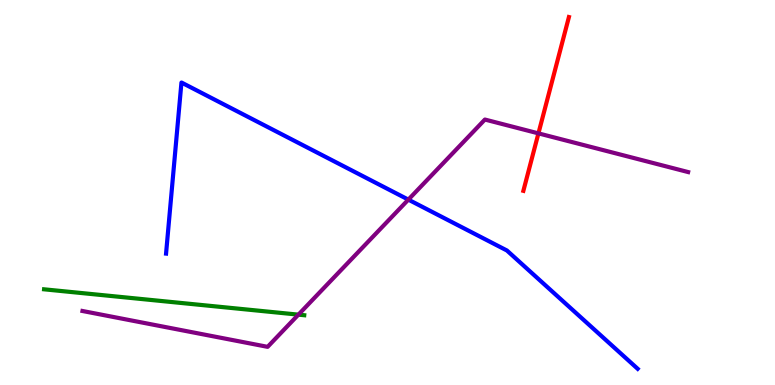[{'lines': ['blue', 'red'], 'intersections': []}, {'lines': ['green', 'red'], 'intersections': []}, {'lines': ['purple', 'red'], 'intersections': [{'x': 6.95, 'y': 6.54}]}, {'lines': ['blue', 'green'], 'intersections': []}, {'lines': ['blue', 'purple'], 'intersections': [{'x': 5.27, 'y': 4.81}]}, {'lines': ['green', 'purple'], 'intersections': [{'x': 3.85, 'y': 1.83}]}]